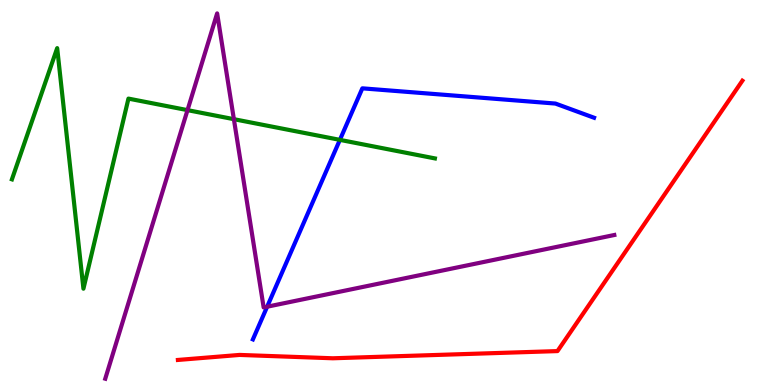[{'lines': ['blue', 'red'], 'intersections': []}, {'lines': ['green', 'red'], 'intersections': []}, {'lines': ['purple', 'red'], 'intersections': []}, {'lines': ['blue', 'green'], 'intersections': [{'x': 4.39, 'y': 6.37}]}, {'lines': ['blue', 'purple'], 'intersections': [{'x': 3.45, 'y': 2.03}]}, {'lines': ['green', 'purple'], 'intersections': [{'x': 2.42, 'y': 7.14}, {'x': 3.02, 'y': 6.9}]}]